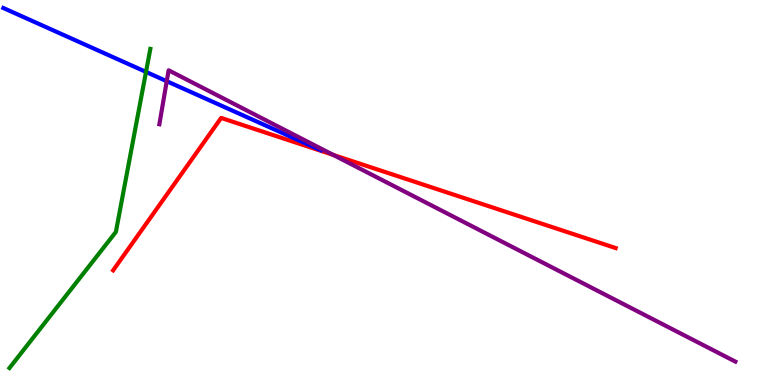[{'lines': ['blue', 'red'], 'intersections': []}, {'lines': ['green', 'red'], 'intersections': []}, {'lines': ['purple', 'red'], 'intersections': [{'x': 4.3, 'y': 5.98}]}, {'lines': ['blue', 'green'], 'intersections': [{'x': 1.88, 'y': 8.13}]}, {'lines': ['blue', 'purple'], 'intersections': [{'x': 2.15, 'y': 7.89}]}, {'lines': ['green', 'purple'], 'intersections': []}]